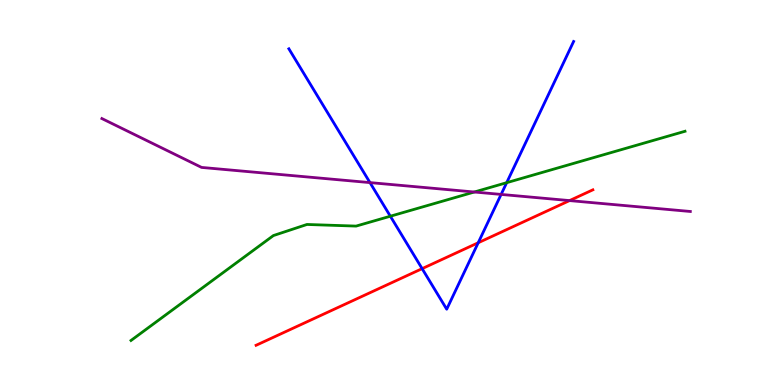[{'lines': ['blue', 'red'], 'intersections': [{'x': 5.45, 'y': 3.02}, {'x': 6.17, 'y': 3.69}]}, {'lines': ['green', 'red'], 'intersections': []}, {'lines': ['purple', 'red'], 'intersections': [{'x': 7.35, 'y': 4.79}]}, {'lines': ['blue', 'green'], 'intersections': [{'x': 5.04, 'y': 4.38}, {'x': 6.54, 'y': 5.26}]}, {'lines': ['blue', 'purple'], 'intersections': [{'x': 4.77, 'y': 5.26}, {'x': 6.47, 'y': 4.95}]}, {'lines': ['green', 'purple'], 'intersections': [{'x': 6.12, 'y': 5.01}]}]